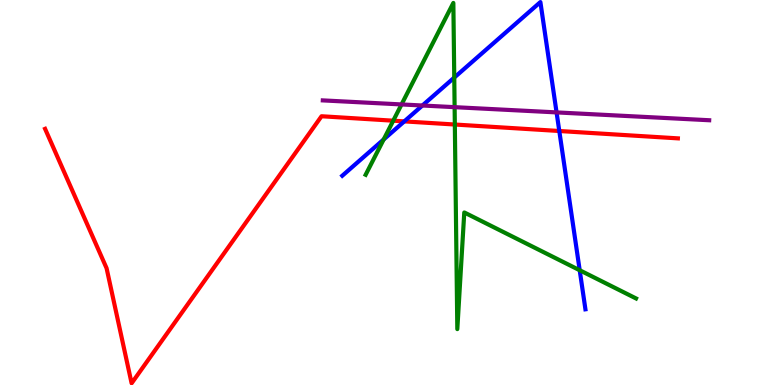[{'lines': ['blue', 'red'], 'intersections': [{'x': 5.22, 'y': 6.85}, {'x': 7.22, 'y': 6.6}]}, {'lines': ['green', 'red'], 'intersections': [{'x': 5.07, 'y': 6.86}, {'x': 5.87, 'y': 6.77}]}, {'lines': ['purple', 'red'], 'intersections': []}, {'lines': ['blue', 'green'], 'intersections': [{'x': 4.95, 'y': 6.38}, {'x': 5.86, 'y': 7.98}, {'x': 7.48, 'y': 2.98}]}, {'lines': ['blue', 'purple'], 'intersections': [{'x': 5.45, 'y': 7.26}, {'x': 7.18, 'y': 7.08}]}, {'lines': ['green', 'purple'], 'intersections': [{'x': 5.18, 'y': 7.29}, {'x': 5.87, 'y': 7.22}]}]